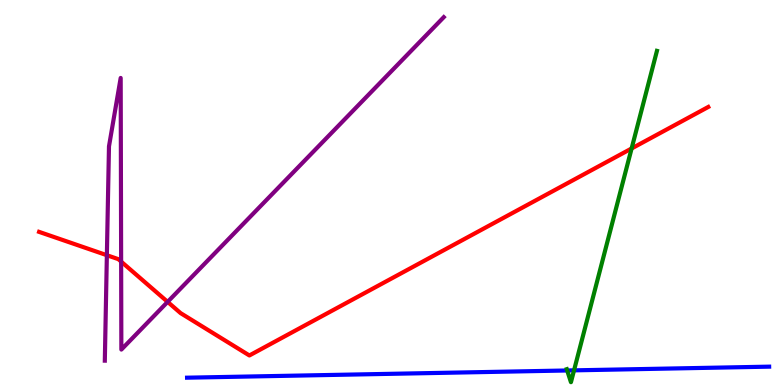[{'lines': ['blue', 'red'], 'intersections': []}, {'lines': ['green', 'red'], 'intersections': [{'x': 8.15, 'y': 6.14}]}, {'lines': ['purple', 'red'], 'intersections': [{'x': 1.38, 'y': 3.37}, {'x': 1.56, 'y': 3.21}, {'x': 2.16, 'y': 2.16}]}, {'lines': ['blue', 'green'], 'intersections': [{'x': 7.32, 'y': 0.377}, {'x': 7.41, 'y': 0.381}]}, {'lines': ['blue', 'purple'], 'intersections': []}, {'lines': ['green', 'purple'], 'intersections': []}]